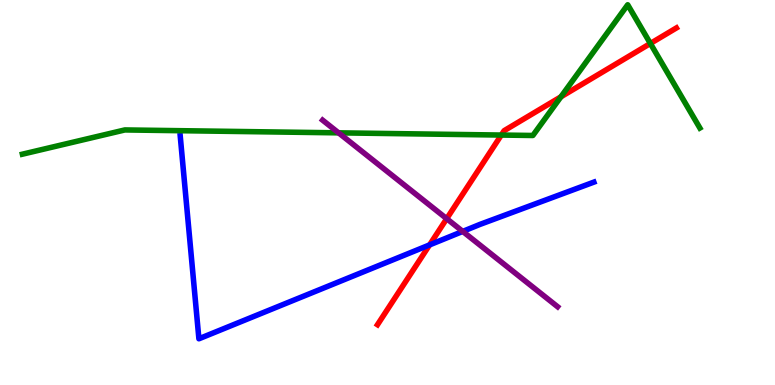[{'lines': ['blue', 'red'], 'intersections': [{'x': 5.54, 'y': 3.64}]}, {'lines': ['green', 'red'], 'intersections': [{'x': 6.47, 'y': 6.49}, {'x': 7.24, 'y': 7.49}, {'x': 8.39, 'y': 8.87}]}, {'lines': ['purple', 'red'], 'intersections': [{'x': 5.76, 'y': 4.32}]}, {'lines': ['blue', 'green'], 'intersections': []}, {'lines': ['blue', 'purple'], 'intersections': [{'x': 5.97, 'y': 3.99}]}, {'lines': ['green', 'purple'], 'intersections': [{'x': 4.37, 'y': 6.55}]}]